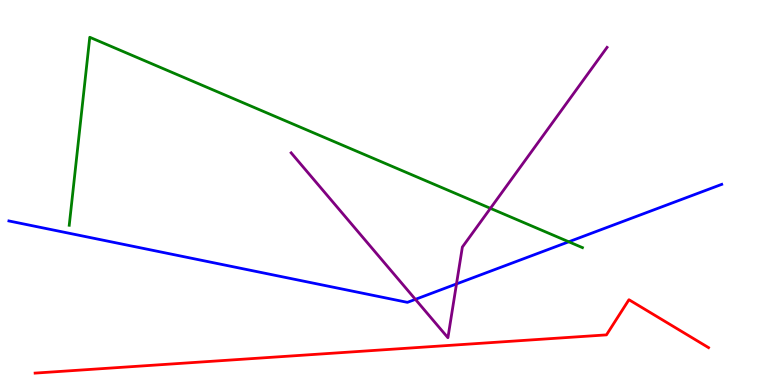[{'lines': ['blue', 'red'], 'intersections': []}, {'lines': ['green', 'red'], 'intersections': []}, {'lines': ['purple', 'red'], 'intersections': []}, {'lines': ['blue', 'green'], 'intersections': [{'x': 7.34, 'y': 3.72}]}, {'lines': ['blue', 'purple'], 'intersections': [{'x': 5.36, 'y': 2.22}, {'x': 5.89, 'y': 2.63}]}, {'lines': ['green', 'purple'], 'intersections': [{'x': 6.33, 'y': 4.59}]}]